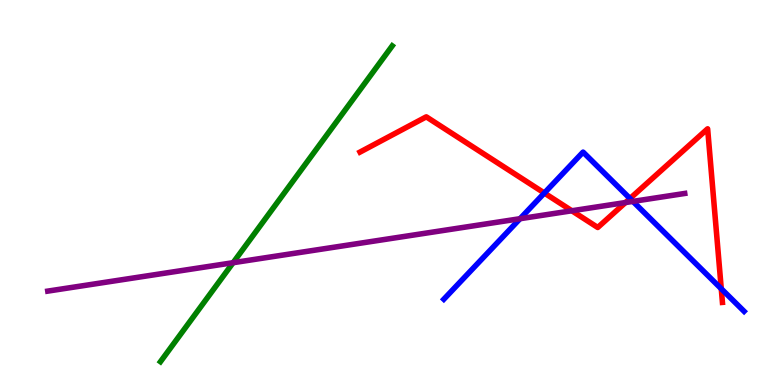[{'lines': ['blue', 'red'], 'intersections': [{'x': 7.02, 'y': 4.99}, {'x': 8.13, 'y': 4.84}, {'x': 9.31, 'y': 2.5}]}, {'lines': ['green', 'red'], 'intersections': []}, {'lines': ['purple', 'red'], 'intersections': [{'x': 7.38, 'y': 4.53}, {'x': 8.07, 'y': 4.74}]}, {'lines': ['blue', 'green'], 'intersections': []}, {'lines': ['blue', 'purple'], 'intersections': [{'x': 6.71, 'y': 4.32}, {'x': 8.17, 'y': 4.77}]}, {'lines': ['green', 'purple'], 'intersections': [{'x': 3.01, 'y': 3.18}]}]